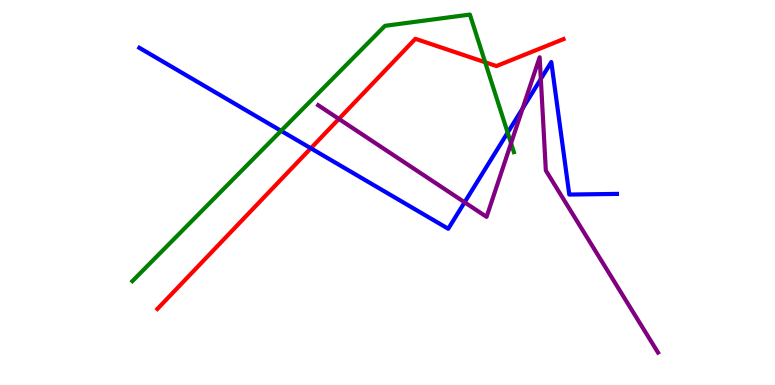[{'lines': ['blue', 'red'], 'intersections': [{'x': 4.01, 'y': 6.15}]}, {'lines': ['green', 'red'], 'intersections': [{'x': 6.26, 'y': 8.38}]}, {'lines': ['purple', 'red'], 'intersections': [{'x': 4.37, 'y': 6.91}]}, {'lines': ['blue', 'green'], 'intersections': [{'x': 3.63, 'y': 6.6}, {'x': 6.55, 'y': 6.55}]}, {'lines': ['blue', 'purple'], 'intersections': [{'x': 5.99, 'y': 4.75}, {'x': 6.74, 'y': 7.18}, {'x': 6.98, 'y': 7.95}]}, {'lines': ['green', 'purple'], 'intersections': [{'x': 6.59, 'y': 6.28}]}]